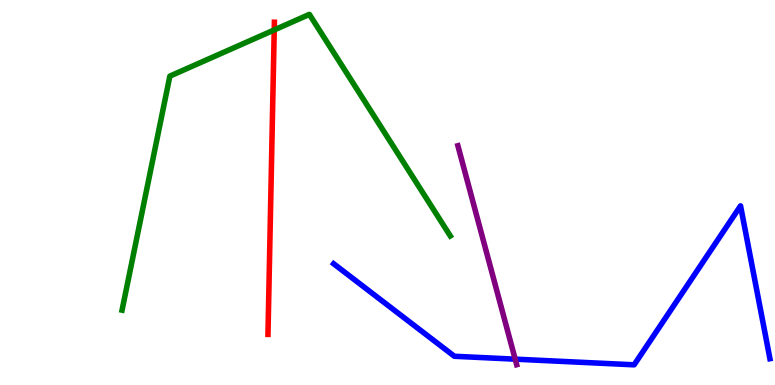[{'lines': ['blue', 'red'], 'intersections': []}, {'lines': ['green', 'red'], 'intersections': [{'x': 3.54, 'y': 9.22}]}, {'lines': ['purple', 'red'], 'intersections': []}, {'lines': ['blue', 'green'], 'intersections': []}, {'lines': ['blue', 'purple'], 'intersections': [{'x': 6.65, 'y': 0.671}]}, {'lines': ['green', 'purple'], 'intersections': []}]